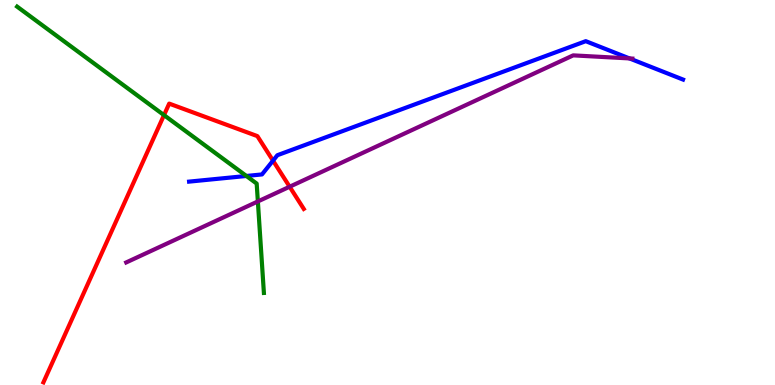[{'lines': ['blue', 'red'], 'intersections': [{'x': 3.52, 'y': 5.83}]}, {'lines': ['green', 'red'], 'intersections': [{'x': 2.12, 'y': 7.01}]}, {'lines': ['purple', 'red'], 'intersections': [{'x': 3.74, 'y': 5.15}]}, {'lines': ['blue', 'green'], 'intersections': [{'x': 3.18, 'y': 5.43}]}, {'lines': ['blue', 'purple'], 'intersections': [{'x': 8.12, 'y': 8.48}]}, {'lines': ['green', 'purple'], 'intersections': [{'x': 3.33, 'y': 4.77}]}]